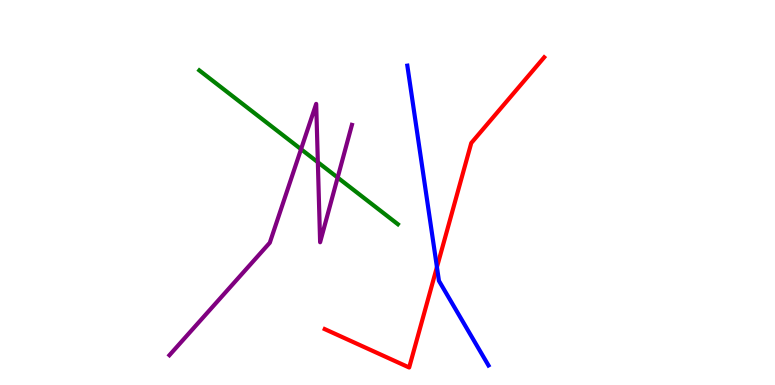[{'lines': ['blue', 'red'], 'intersections': [{'x': 5.64, 'y': 3.06}]}, {'lines': ['green', 'red'], 'intersections': []}, {'lines': ['purple', 'red'], 'intersections': []}, {'lines': ['blue', 'green'], 'intersections': []}, {'lines': ['blue', 'purple'], 'intersections': []}, {'lines': ['green', 'purple'], 'intersections': [{'x': 3.88, 'y': 6.12}, {'x': 4.1, 'y': 5.79}, {'x': 4.36, 'y': 5.39}]}]